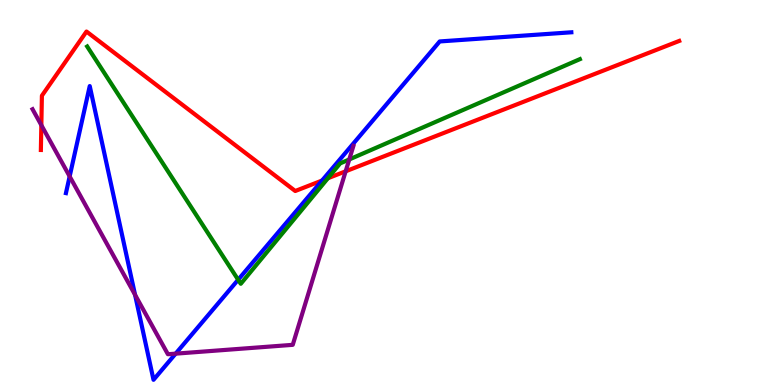[{'lines': ['blue', 'red'], 'intersections': [{'x': 4.16, 'y': 5.31}]}, {'lines': ['green', 'red'], 'intersections': [{'x': 4.23, 'y': 5.37}]}, {'lines': ['purple', 'red'], 'intersections': [{'x': 0.533, 'y': 6.75}, {'x': 4.46, 'y': 5.55}]}, {'lines': ['blue', 'green'], 'intersections': [{'x': 3.07, 'y': 2.73}]}, {'lines': ['blue', 'purple'], 'intersections': [{'x': 0.899, 'y': 5.42}, {'x': 1.74, 'y': 2.34}, {'x': 2.27, 'y': 0.814}]}, {'lines': ['green', 'purple'], 'intersections': [{'x': 4.51, 'y': 5.86}]}]